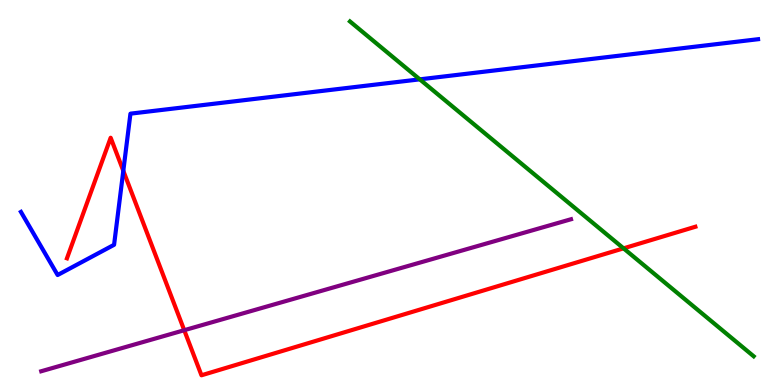[{'lines': ['blue', 'red'], 'intersections': [{'x': 1.59, 'y': 5.56}]}, {'lines': ['green', 'red'], 'intersections': [{'x': 8.05, 'y': 3.55}]}, {'lines': ['purple', 'red'], 'intersections': [{'x': 2.38, 'y': 1.42}]}, {'lines': ['blue', 'green'], 'intersections': [{'x': 5.42, 'y': 7.94}]}, {'lines': ['blue', 'purple'], 'intersections': []}, {'lines': ['green', 'purple'], 'intersections': []}]